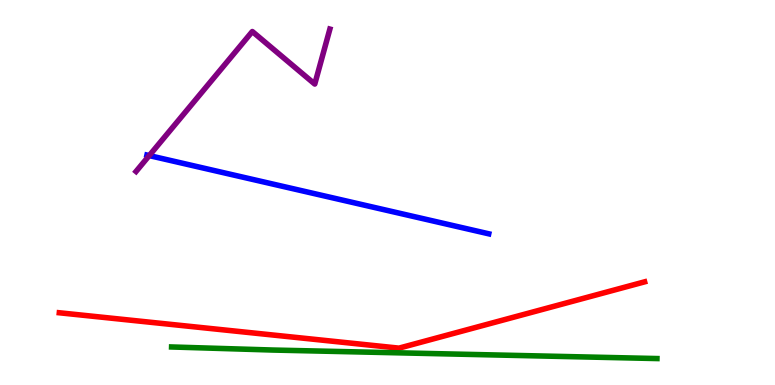[{'lines': ['blue', 'red'], 'intersections': []}, {'lines': ['green', 'red'], 'intersections': []}, {'lines': ['purple', 'red'], 'intersections': []}, {'lines': ['blue', 'green'], 'intersections': []}, {'lines': ['blue', 'purple'], 'intersections': [{'x': 1.93, 'y': 5.96}]}, {'lines': ['green', 'purple'], 'intersections': []}]